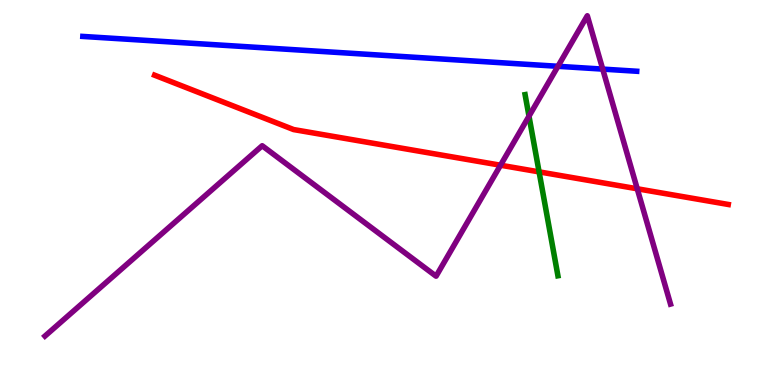[{'lines': ['blue', 'red'], 'intersections': []}, {'lines': ['green', 'red'], 'intersections': [{'x': 6.96, 'y': 5.54}]}, {'lines': ['purple', 'red'], 'intersections': [{'x': 6.46, 'y': 5.71}, {'x': 8.22, 'y': 5.1}]}, {'lines': ['blue', 'green'], 'intersections': []}, {'lines': ['blue', 'purple'], 'intersections': [{'x': 7.2, 'y': 8.28}, {'x': 7.78, 'y': 8.2}]}, {'lines': ['green', 'purple'], 'intersections': [{'x': 6.83, 'y': 6.98}]}]